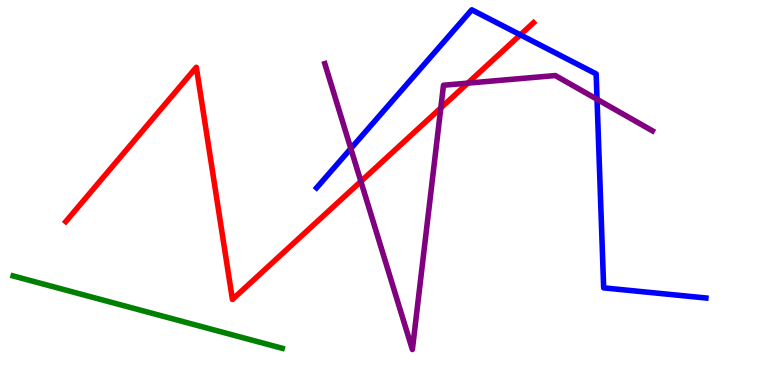[{'lines': ['blue', 'red'], 'intersections': [{'x': 6.71, 'y': 9.1}]}, {'lines': ['green', 'red'], 'intersections': []}, {'lines': ['purple', 'red'], 'intersections': [{'x': 4.66, 'y': 5.29}, {'x': 5.69, 'y': 7.2}, {'x': 6.04, 'y': 7.84}]}, {'lines': ['blue', 'green'], 'intersections': []}, {'lines': ['blue', 'purple'], 'intersections': [{'x': 4.53, 'y': 6.14}, {'x': 7.7, 'y': 7.42}]}, {'lines': ['green', 'purple'], 'intersections': []}]